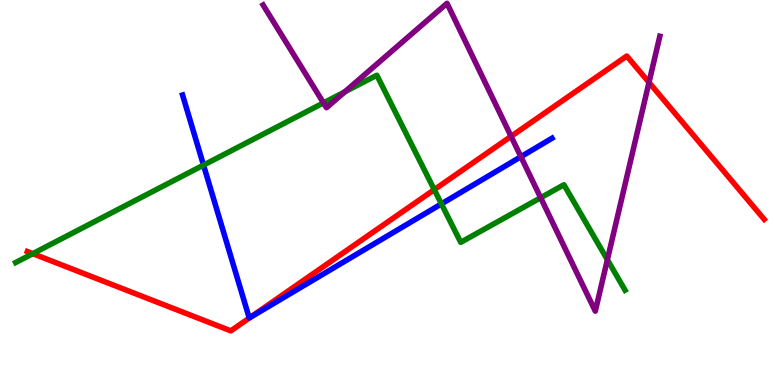[{'lines': ['blue', 'red'], 'intersections': [{'x': 3.23, 'y': 1.75}]}, {'lines': ['green', 'red'], 'intersections': [{'x': 0.423, 'y': 3.41}, {'x': 5.6, 'y': 5.07}]}, {'lines': ['purple', 'red'], 'intersections': [{'x': 6.59, 'y': 6.46}, {'x': 8.37, 'y': 7.86}]}, {'lines': ['blue', 'green'], 'intersections': [{'x': 2.63, 'y': 5.71}, {'x': 5.7, 'y': 4.7}]}, {'lines': ['blue', 'purple'], 'intersections': [{'x': 6.72, 'y': 5.93}]}, {'lines': ['green', 'purple'], 'intersections': [{'x': 4.17, 'y': 7.33}, {'x': 4.45, 'y': 7.61}, {'x': 6.98, 'y': 4.86}, {'x': 7.84, 'y': 3.25}]}]